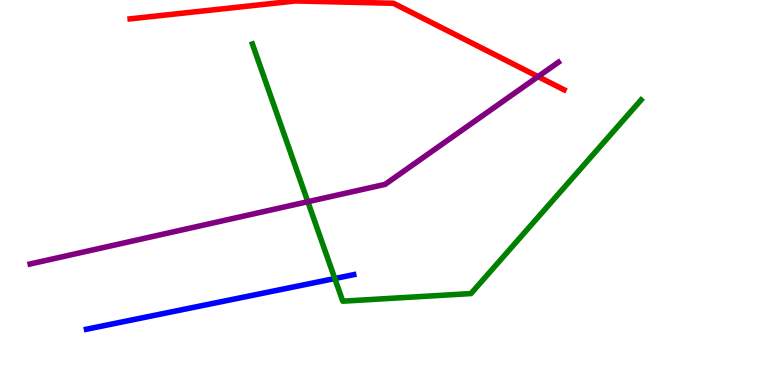[{'lines': ['blue', 'red'], 'intersections': []}, {'lines': ['green', 'red'], 'intersections': []}, {'lines': ['purple', 'red'], 'intersections': [{'x': 6.94, 'y': 8.01}]}, {'lines': ['blue', 'green'], 'intersections': [{'x': 4.32, 'y': 2.77}]}, {'lines': ['blue', 'purple'], 'intersections': []}, {'lines': ['green', 'purple'], 'intersections': [{'x': 3.97, 'y': 4.76}]}]